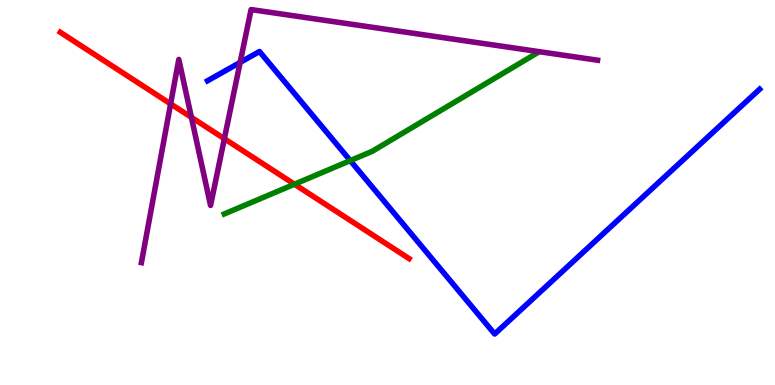[{'lines': ['blue', 'red'], 'intersections': []}, {'lines': ['green', 'red'], 'intersections': [{'x': 3.8, 'y': 5.21}]}, {'lines': ['purple', 'red'], 'intersections': [{'x': 2.2, 'y': 7.3}, {'x': 2.47, 'y': 6.95}, {'x': 2.89, 'y': 6.4}]}, {'lines': ['blue', 'green'], 'intersections': [{'x': 4.52, 'y': 5.83}]}, {'lines': ['blue', 'purple'], 'intersections': [{'x': 3.1, 'y': 8.38}]}, {'lines': ['green', 'purple'], 'intersections': []}]